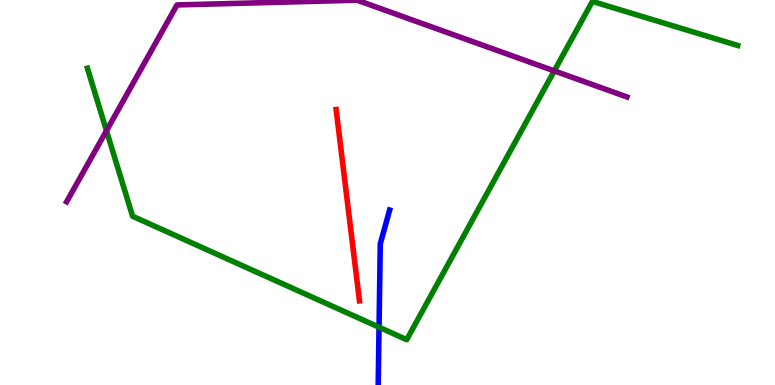[{'lines': ['blue', 'red'], 'intersections': []}, {'lines': ['green', 'red'], 'intersections': []}, {'lines': ['purple', 'red'], 'intersections': []}, {'lines': ['blue', 'green'], 'intersections': [{'x': 4.89, 'y': 1.5}]}, {'lines': ['blue', 'purple'], 'intersections': []}, {'lines': ['green', 'purple'], 'intersections': [{'x': 1.37, 'y': 6.6}, {'x': 7.15, 'y': 8.16}]}]